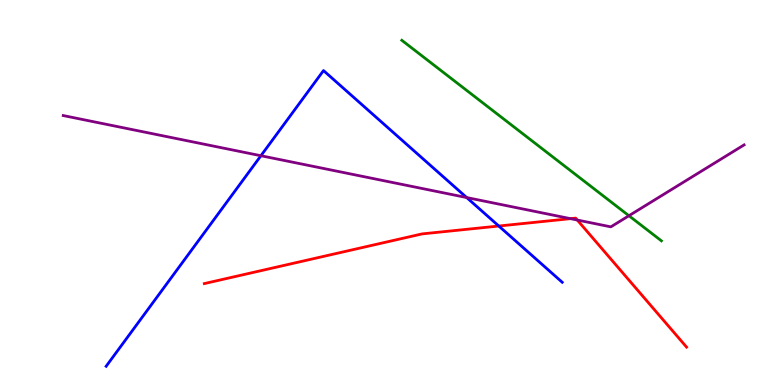[{'lines': ['blue', 'red'], 'intersections': [{'x': 6.44, 'y': 4.13}]}, {'lines': ['green', 'red'], 'intersections': []}, {'lines': ['purple', 'red'], 'intersections': [{'x': 7.36, 'y': 4.32}, {'x': 7.45, 'y': 4.28}]}, {'lines': ['blue', 'green'], 'intersections': []}, {'lines': ['blue', 'purple'], 'intersections': [{'x': 3.37, 'y': 5.96}, {'x': 6.02, 'y': 4.87}]}, {'lines': ['green', 'purple'], 'intersections': [{'x': 8.12, 'y': 4.4}]}]